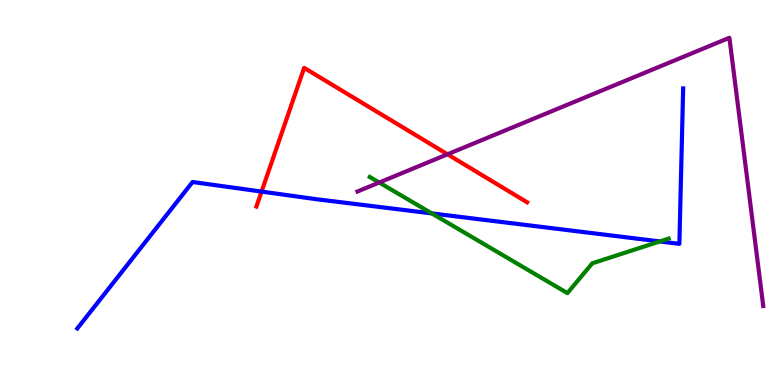[{'lines': ['blue', 'red'], 'intersections': [{'x': 3.38, 'y': 5.02}]}, {'lines': ['green', 'red'], 'intersections': []}, {'lines': ['purple', 'red'], 'intersections': [{'x': 5.77, 'y': 5.99}]}, {'lines': ['blue', 'green'], 'intersections': [{'x': 5.57, 'y': 4.46}, {'x': 8.51, 'y': 3.73}]}, {'lines': ['blue', 'purple'], 'intersections': []}, {'lines': ['green', 'purple'], 'intersections': [{'x': 4.89, 'y': 5.26}]}]